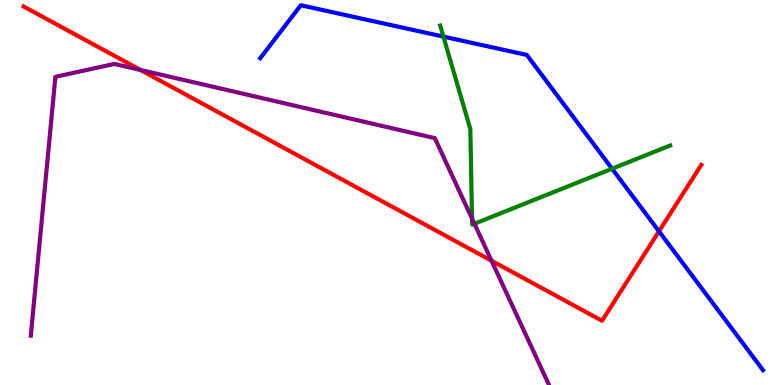[{'lines': ['blue', 'red'], 'intersections': [{'x': 8.5, 'y': 3.99}]}, {'lines': ['green', 'red'], 'intersections': []}, {'lines': ['purple', 'red'], 'intersections': [{'x': 1.81, 'y': 8.18}, {'x': 6.34, 'y': 3.23}]}, {'lines': ['blue', 'green'], 'intersections': [{'x': 5.72, 'y': 9.05}, {'x': 7.9, 'y': 5.62}]}, {'lines': ['blue', 'purple'], 'intersections': []}, {'lines': ['green', 'purple'], 'intersections': [{'x': 6.09, 'y': 4.32}, {'x': 6.12, 'y': 4.19}]}]